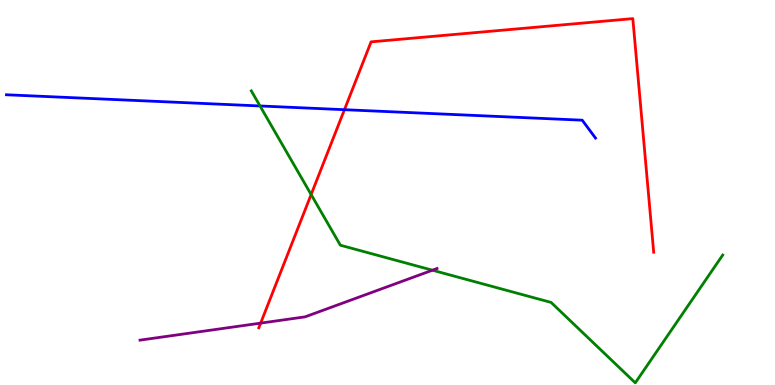[{'lines': ['blue', 'red'], 'intersections': [{'x': 4.44, 'y': 7.15}]}, {'lines': ['green', 'red'], 'intersections': [{'x': 4.01, 'y': 4.95}]}, {'lines': ['purple', 'red'], 'intersections': [{'x': 3.36, 'y': 1.61}]}, {'lines': ['blue', 'green'], 'intersections': [{'x': 3.36, 'y': 7.25}]}, {'lines': ['blue', 'purple'], 'intersections': []}, {'lines': ['green', 'purple'], 'intersections': [{'x': 5.58, 'y': 2.98}]}]